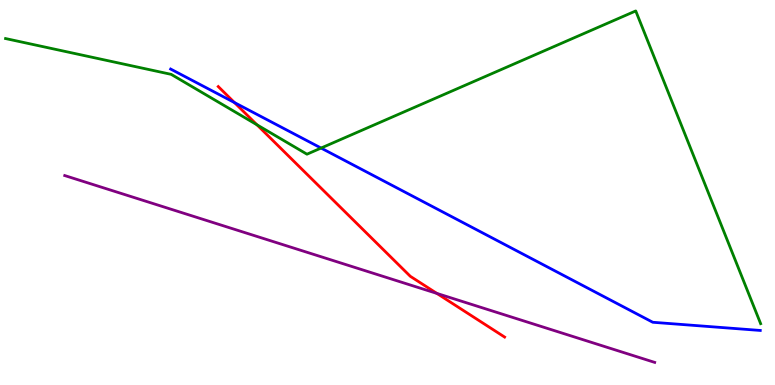[{'lines': ['blue', 'red'], 'intersections': [{'x': 3.03, 'y': 7.34}]}, {'lines': ['green', 'red'], 'intersections': [{'x': 3.32, 'y': 6.76}]}, {'lines': ['purple', 'red'], 'intersections': [{'x': 5.64, 'y': 2.38}]}, {'lines': ['blue', 'green'], 'intersections': [{'x': 4.14, 'y': 6.15}]}, {'lines': ['blue', 'purple'], 'intersections': []}, {'lines': ['green', 'purple'], 'intersections': []}]